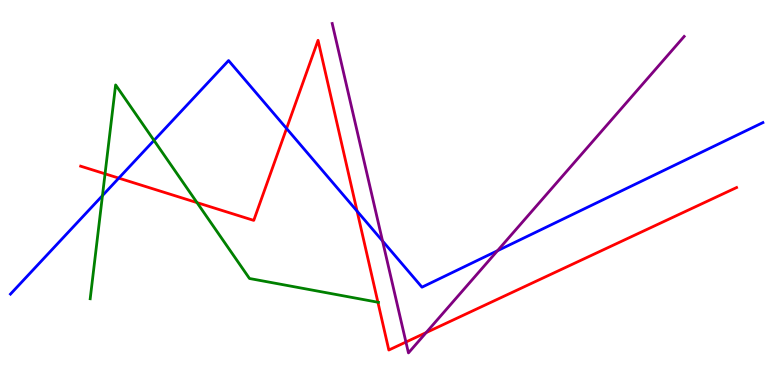[{'lines': ['blue', 'red'], 'intersections': [{'x': 1.53, 'y': 5.37}, {'x': 3.7, 'y': 6.66}, {'x': 4.61, 'y': 4.52}]}, {'lines': ['green', 'red'], 'intersections': [{'x': 1.36, 'y': 5.49}, {'x': 2.54, 'y': 4.74}, {'x': 4.88, 'y': 2.15}]}, {'lines': ['purple', 'red'], 'intersections': [{'x': 5.24, 'y': 1.12}, {'x': 5.5, 'y': 1.36}]}, {'lines': ['blue', 'green'], 'intersections': [{'x': 1.32, 'y': 4.92}, {'x': 1.99, 'y': 6.35}]}, {'lines': ['blue', 'purple'], 'intersections': [{'x': 4.94, 'y': 3.74}, {'x': 6.42, 'y': 3.49}]}, {'lines': ['green', 'purple'], 'intersections': []}]